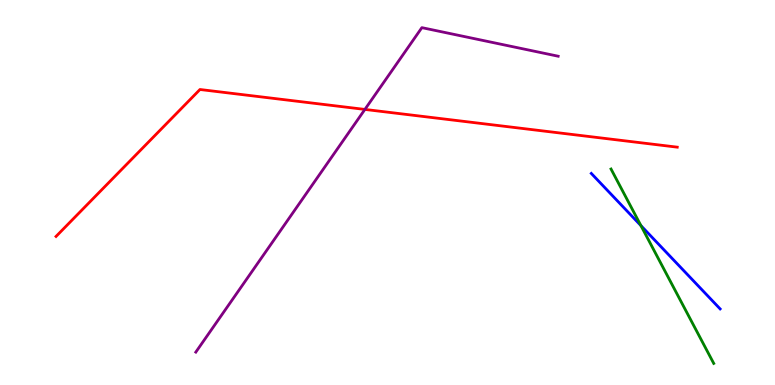[{'lines': ['blue', 'red'], 'intersections': []}, {'lines': ['green', 'red'], 'intersections': []}, {'lines': ['purple', 'red'], 'intersections': [{'x': 4.71, 'y': 7.16}]}, {'lines': ['blue', 'green'], 'intersections': [{'x': 8.27, 'y': 4.14}]}, {'lines': ['blue', 'purple'], 'intersections': []}, {'lines': ['green', 'purple'], 'intersections': []}]